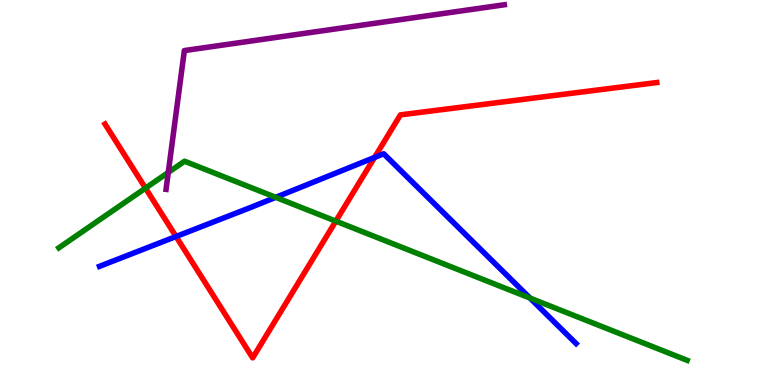[{'lines': ['blue', 'red'], 'intersections': [{'x': 2.27, 'y': 3.86}, {'x': 4.83, 'y': 5.91}]}, {'lines': ['green', 'red'], 'intersections': [{'x': 1.88, 'y': 5.11}, {'x': 4.33, 'y': 4.26}]}, {'lines': ['purple', 'red'], 'intersections': []}, {'lines': ['blue', 'green'], 'intersections': [{'x': 3.56, 'y': 4.87}, {'x': 6.84, 'y': 2.26}]}, {'lines': ['blue', 'purple'], 'intersections': []}, {'lines': ['green', 'purple'], 'intersections': [{'x': 2.17, 'y': 5.52}]}]